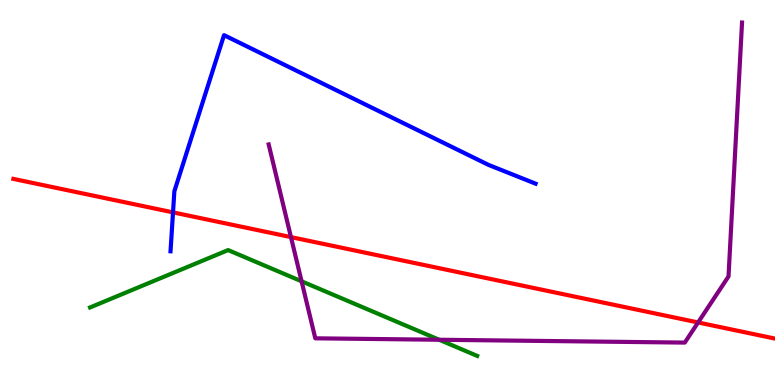[{'lines': ['blue', 'red'], 'intersections': [{'x': 2.23, 'y': 4.48}]}, {'lines': ['green', 'red'], 'intersections': []}, {'lines': ['purple', 'red'], 'intersections': [{'x': 3.75, 'y': 3.84}, {'x': 9.01, 'y': 1.62}]}, {'lines': ['blue', 'green'], 'intersections': []}, {'lines': ['blue', 'purple'], 'intersections': []}, {'lines': ['green', 'purple'], 'intersections': [{'x': 3.89, 'y': 2.69}, {'x': 5.67, 'y': 1.18}]}]